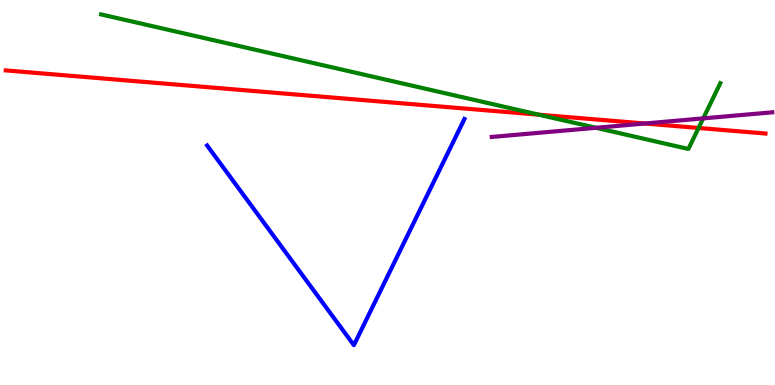[{'lines': ['blue', 'red'], 'intersections': []}, {'lines': ['green', 'red'], 'intersections': [{'x': 6.95, 'y': 7.02}, {'x': 9.01, 'y': 6.68}]}, {'lines': ['purple', 'red'], 'intersections': [{'x': 8.32, 'y': 6.79}]}, {'lines': ['blue', 'green'], 'intersections': []}, {'lines': ['blue', 'purple'], 'intersections': []}, {'lines': ['green', 'purple'], 'intersections': [{'x': 7.69, 'y': 6.68}, {'x': 9.07, 'y': 6.93}]}]